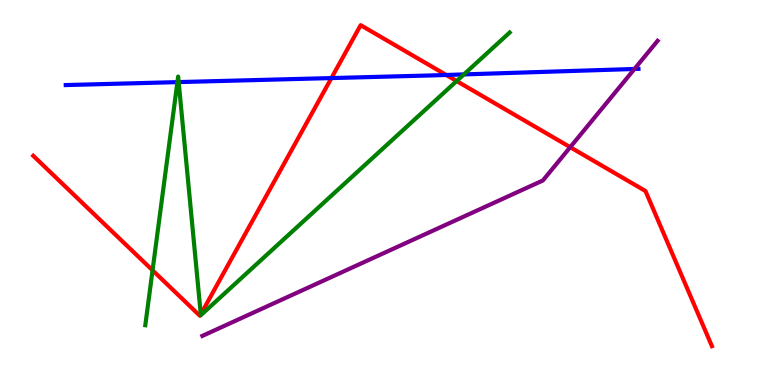[{'lines': ['blue', 'red'], 'intersections': [{'x': 4.28, 'y': 7.97}, {'x': 5.76, 'y': 8.05}]}, {'lines': ['green', 'red'], 'intersections': [{'x': 1.97, 'y': 2.98}, {'x': 2.59, 'y': 1.84}, {'x': 5.89, 'y': 7.89}]}, {'lines': ['purple', 'red'], 'intersections': [{'x': 7.36, 'y': 6.18}]}, {'lines': ['blue', 'green'], 'intersections': [{'x': 2.29, 'y': 7.87}, {'x': 2.31, 'y': 7.87}, {'x': 5.99, 'y': 8.07}]}, {'lines': ['blue', 'purple'], 'intersections': [{'x': 8.19, 'y': 8.21}]}, {'lines': ['green', 'purple'], 'intersections': []}]